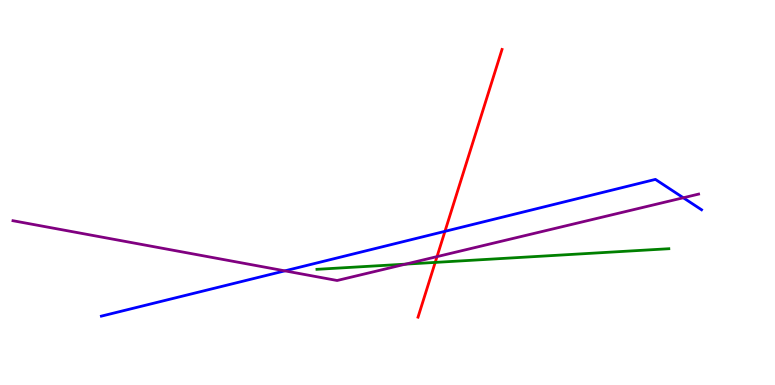[{'lines': ['blue', 'red'], 'intersections': [{'x': 5.74, 'y': 3.99}]}, {'lines': ['green', 'red'], 'intersections': [{'x': 5.62, 'y': 3.18}]}, {'lines': ['purple', 'red'], 'intersections': [{'x': 5.64, 'y': 3.33}]}, {'lines': ['blue', 'green'], 'intersections': []}, {'lines': ['blue', 'purple'], 'intersections': [{'x': 3.68, 'y': 2.96}, {'x': 8.82, 'y': 4.86}]}, {'lines': ['green', 'purple'], 'intersections': [{'x': 5.23, 'y': 3.14}]}]